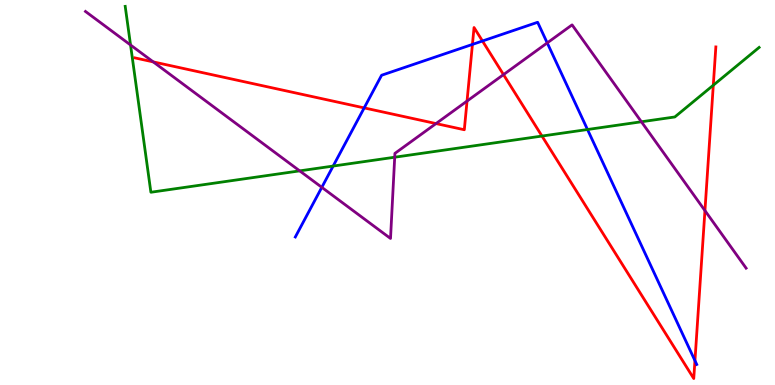[{'lines': ['blue', 'red'], 'intersections': [{'x': 4.7, 'y': 7.2}, {'x': 6.1, 'y': 8.85}, {'x': 6.23, 'y': 8.93}, {'x': 8.97, 'y': 0.633}]}, {'lines': ['green', 'red'], 'intersections': [{'x': 6.99, 'y': 6.47}, {'x': 9.2, 'y': 7.79}]}, {'lines': ['purple', 'red'], 'intersections': [{'x': 1.98, 'y': 8.39}, {'x': 5.63, 'y': 6.79}, {'x': 6.03, 'y': 7.37}, {'x': 6.5, 'y': 8.06}, {'x': 9.1, 'y': 4.53}]}, {'lines': ['blue', 'green'], 'intersections': [{'x': 4.3, 'y': 5.69}, {'x': 7.58, 'y': 6.64}]}, {'lines': ['blue', 'purple'], 'intersections': [{'x': 4.15, 'y': 5.13}, {'x': 7.06, 'y': 8.89}]}, {'lines': ['green', 'purple'], 'intersections': [{'x': 1.68, 'y': 8.83}, {'x': 3.87, 'y': 5.56}, {'x': 5.09, 'y': 5.92}, {'x': 8.28, 'y': 6.84}]}]